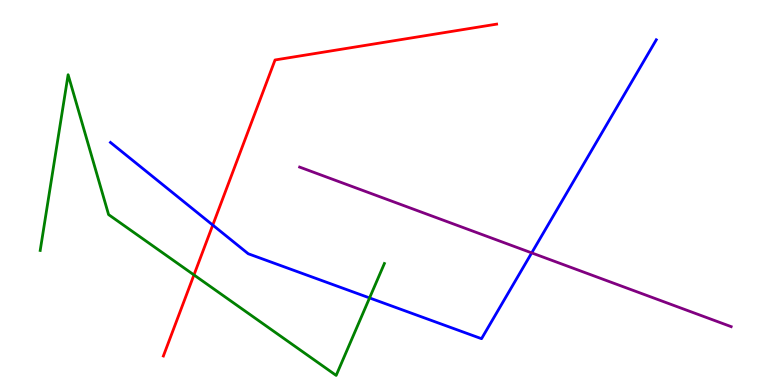[{'lines': ['blue', 'red'], 'intersections': [{'x': 2.75, 'y': 4.15}]}, {'lines': ['green', 'red'], 'intersections': [{'x': 2.5, 'y': 2.86}]}, {'lines': ['purple', 'red'], 'intersections': []}, {'lines': ['blue', 'green'], 'intersections': [{'x': 4.77, 'y': 2.26}]}, {'lines': ['blue', 'purple'], 'intersections': [{'x': 6.86, 'y': 3.43}]}, {'lines': ['green', 'purple'], 'intersections': []}]